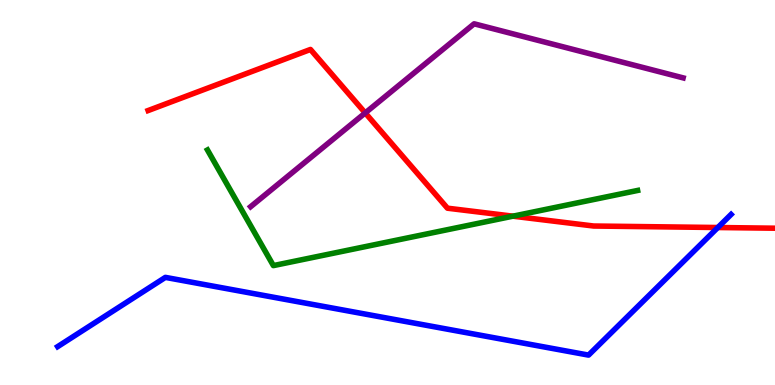[{'lines': ['blue', 'red'], 'intersections': [{'x': 9.26, 'y': 4.09}]}, {'lines': ['green', 'red'], 'intersections': [{'x': 6.62, 'y': 4.39}]}, {'lines': ['purple', 'red'], 'intersections': [{'x': 4.71, 'y': 7.07}]}, {'lines': ['blue', 'green'], 'intersections': []}, {'lines': ['blue', 'purple'], 'intersections': []}, {'lines': ['green', 'purple'], 'intersections': []}]